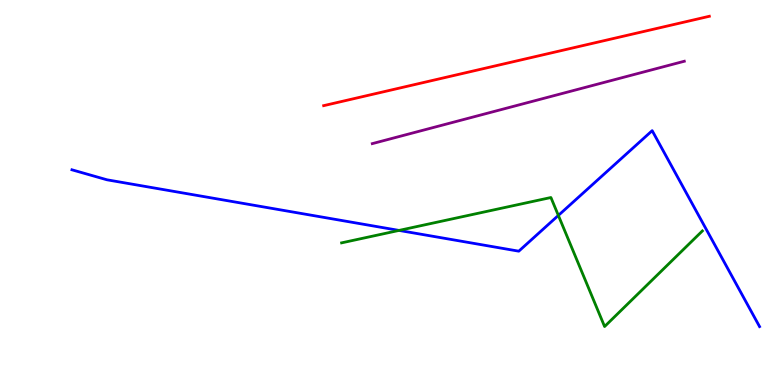[{'lines': ['blue', 'red'], 'intersections': []}, {'lines': ['green', 'red'], 'intersections': []}, {'lines': ['purple', 'red'], 'intersections': []}, {'lines': ['blue', 'green'], 'intersections': [{'x': 5.15, 'y': 4.02}, {'x': 7.2, 'y': 4.4}]}, {'lines': ['blue', 'purple'], 'intersections': []}, {'lines': ['green', 'purple'], 'intersections': []}]